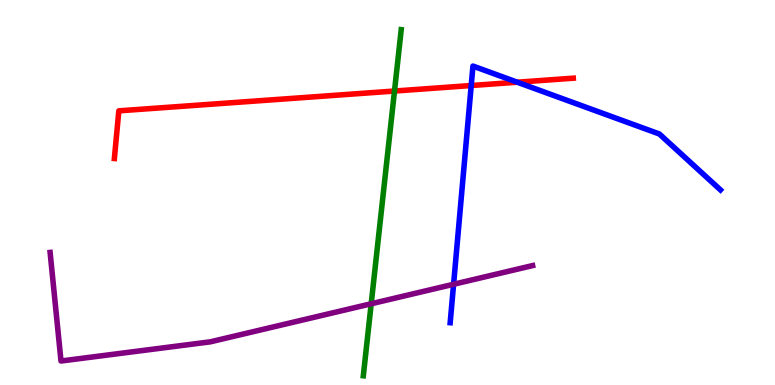[{'lines': ['blue', 'red'], 'intersections': [{'x': 6.08, 'y': 7.78}, {'x': 6.67, 'y': 7.86}]}, {'lines': ['green', 'red'], 'intersections': [{'x': 5.09, 'y': 7.64}]}, {'lines': ['purple', 'red'], 'intersections': []}, {'lines': ['blue', 'green'], 'intersections': []}, {'lines': ['blue', 'purple'], 'intersections': [{'x': 5.85, 'y': 2.62}]}, {'lines': ['green', 'purple'], 'intersections': [{'x': 4.79, 'y': 2.11}]}]